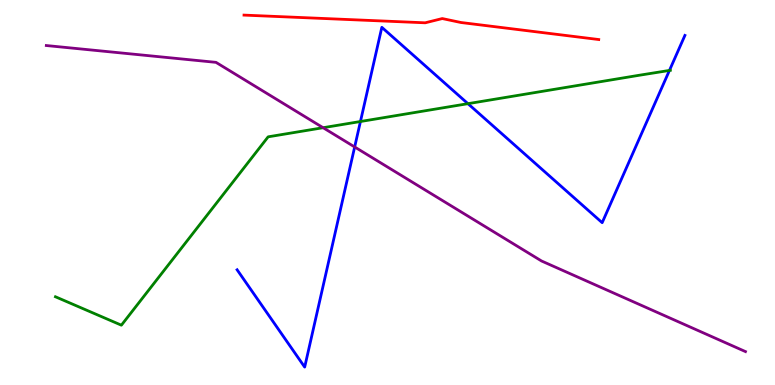[{'lines': ['blue', 'red'], 'intersections': []}, {'lines': ['green', 'red'], 'intersections': []}, {'lines': ['purple', 'red'], 'intersections': []}, {'lines': ['blue', 'green'], 'intersections': [{'x': 4.65, 'y': 6.84}, {'x': 6.04, 'y': 7.31}, {'x': 8.64, 'y': 8.17}]}, {'lines': ['blue', 'purple'], 'intersections': [{'x': 4.58, 'y': 6.18}]}, {'lines': ['green', 'purple'], 'intersections': [{'x': 4.17, 'y': 6.68}]}]